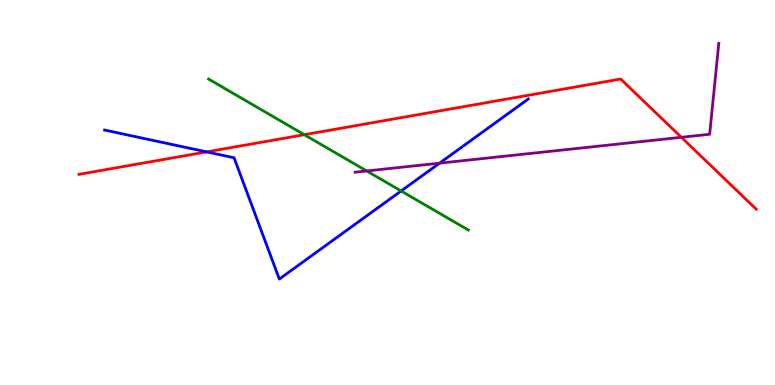[{'lines': ['blue', 'red'], 'intersections': [{'x': 2.67, 'y': 6.05}]}, {'lines': ['green', 'red'], 'intersections': [{'x': 3.93, 'y': 6.5}]}, {'lines': ['purple', 'red'], 'intersections': [{'x': 8.79, 'y': 6.43}]}, {'lines': ['blue', 'green'], 'intersections': [{'x': 5.18, 'y': 5.04}]}, {'lines': ['blue', 'purple'], 'intersections': [{'x': 5.67, 'y': 5.76}]}, {'lines': ['green', 'purple'], 'intersections': [{'x': 4.73, 'y': 5.56}]}]